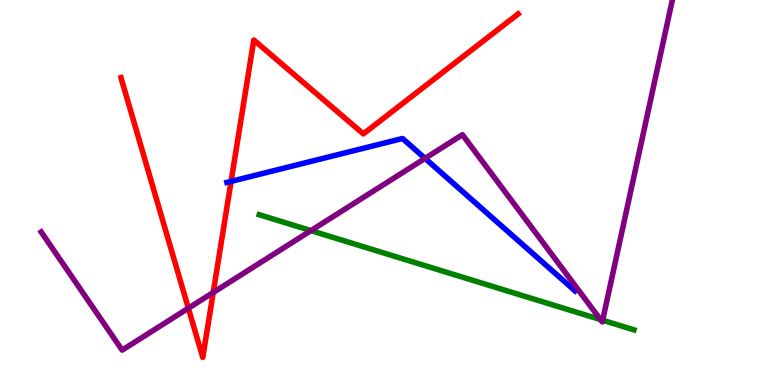[{'lines': ['blue', 'red'], 'intersections': [{'x': 2.98, 'y': 5.29}]}, {'lines': ['green', 'red'], 'intersections': []}, {'lines': ['purple', 'red'], 'intersections': [{'x': 2.43, 'y': 1.99}, {'x': 2.75, 'y': 2.4}]}, {'lines': ['blue', 'green'], 'intersections': []}, {'lines': ['blue', 'purple'], 'intersections': [{'x': 5.48, 'y': 5.89}]}, {'lines': ['green', 'purple'], 'intersections': [{'x': 4.01, 'y': 4.01}, {'x': 7.75, 'y': 1.7}, {'x': 7.78, 'y': 1.68}]}]